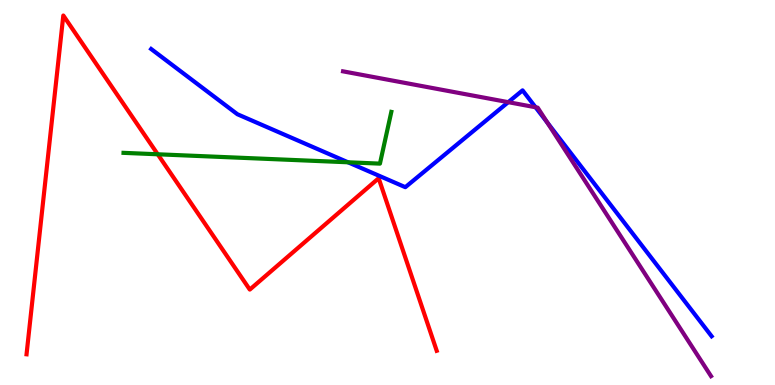[{'lines': ['blue', 'red'], 'intersections': []}, {'lines': ['green', 'red'], 'intersections': [{'x': 2.04, 'y': 5.99}]}, {'lines': ['purple', 'red'], 'intersections': []}, {'lines': ['blue', 'green'], 'intersections': [{'x': 4.49, 'y': 5.78}]}, {'lines': ['blue', 'purple'], 'intersections': [{'x': 6.56, 'y': 7.35}, {'x': 6.91, 'y': 7.21}, {'x': 7.06, 'y': 6.82}]}, {'lines': ['green', 'purple'], 'intersections': []}]